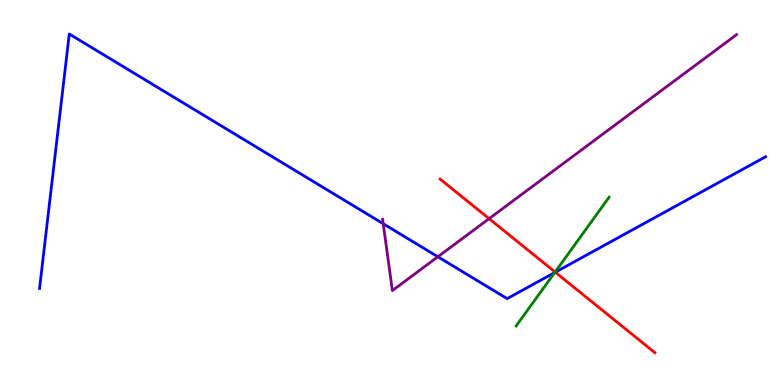[{'lines': ['blue', 'red'], 'intersections': [{'x': 7.17, 'y': 2.93}]}, {'lines': ['green', 'red'], 'intersections': [{'x': 7.16, 'y': 2.93}]}, {'lines': ['purple', 'red'], 'intersections': [{'x': 6.31, 'y': 4.32}]}, {'lines': ['blue', 'green'], 'intersections': [{'x': 7.16, 'y': 2.92}]}, {'lines': ['blue', 'purple'], 'intersections': [{'x': 4.94, 'y': 4.19}, {'x': 5.65, 'y': 3.33}]}, {'lines': ['green', 'purple'], 'intersections': []}]